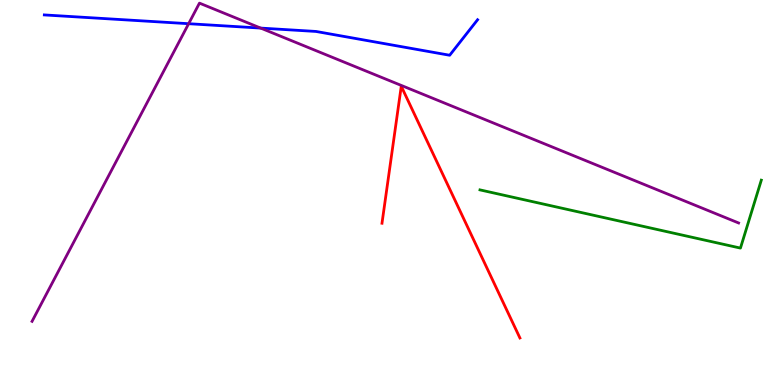[{'lines': ['blue', 'red'], 'intersections': []}, {'lines': ['green', 'red'], 'intersections': []}, {'lines': ['purple', 'red'], 'intersections': []}, {'lines': ['blue', 'green'], 'intersections': []}, {'lines': ['blue', 'purple'], 'intersections': [{'x': 2.43, 'y': 9.38}, {'x': 3.36, 'y': 9.27}]}, {'lines': ['green', 'purple'], 'intersections': []}]